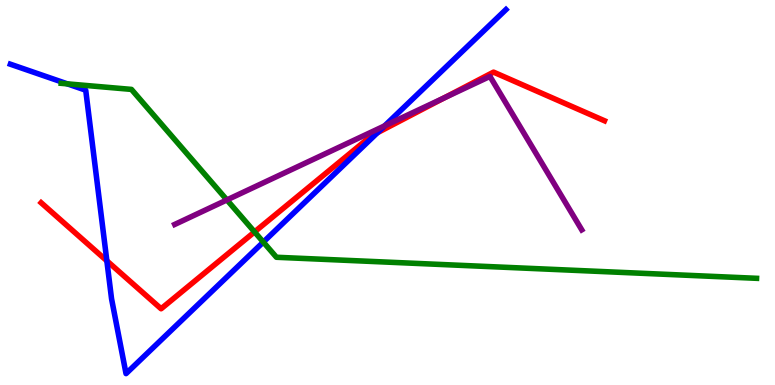[{'lines': ['blue', 'red'], 'intersections': [{'x': 1.38, 'y': 3.23}, {'x': 4.87, 'y': 6.55}]}, {'lines': ['green', 'red'], 'intersections': [{'x': 3.28, 'y': 3.98}]}, {'lines': ['purple', 'red'], 'intersections': [{'x': 5.73, 'y': 7.46}]}, {'lines': ['blue', 'green'], 'intersections': [{'x': 0.869, 'y': 7.82}, {'x': 3.4, 'y': 3.71}]}, {'lines': ['blue', 'purple'], 'intersections': [{'x': 4.96, 'y': 6.73}]}, {'lines': ['green', 'purple'], 'intersections': [{'x': 2.93, 'y': 4.81}]}]